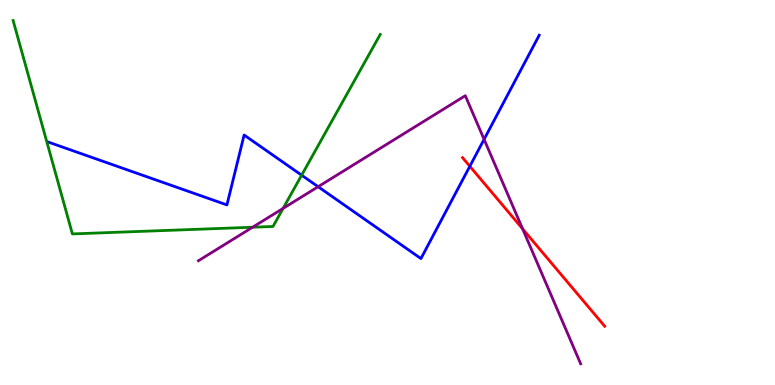[{'lines': ['blue', 'red'], 'intersections': [{'x': 6.06, 'y': 5.68}]}, {'lines': ['green', 'red'], 'intersections': []}, {'lines': ['purple', 'red'], 'intersections': [{'x': 6.74, 'y': 4.06}]}, {'lines': ['blue', 'green'], 'intersections': [{'x': 3.89, 'y': 5.45}]}, {'lines': ['blue', 'purple'], 'intersections': [{'x': 4.1, 'y': 5.15}, {'x': 6.25, 'y': 6.38}]}, {'lines': ['green', 'purple'], 'intersections': [{'x': 3.26, 'y': 4.1}, {'x': 3.65, 'y': 4.59}]}]